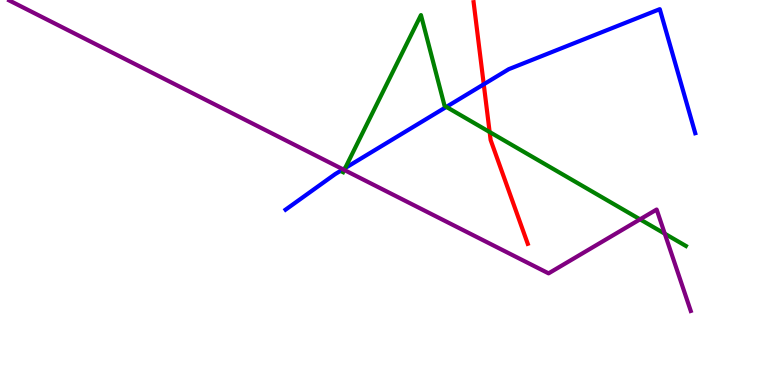[{'lines': ['blue', 'red'], 'intersections': [{'x': 6.24, 'y': 7.81}]}, {'lines': ['green', 'red'], 'intersections': [{'x': 6.32, 'y': 6.57}]}, {'lines': ['purple', 'red'], 'intersections': []}, {'lines': ['blue', 'green'], 'intersections': [{'x': 4.45, 'y': 5.63}, {'x': 5.76, 'y': 7.22}]}, {'lines': ['blue', 'purple'], 'intersections': [{'x': 4.43, 'y': 5.6}]}, {'lines': ['green', 'purple'], 'intersections': [{'x': 4.44, 'y': 5.59}, {'x': 8.26, 'y': 4.3}, {'x': 8.58, 'y': 3.93}]}]